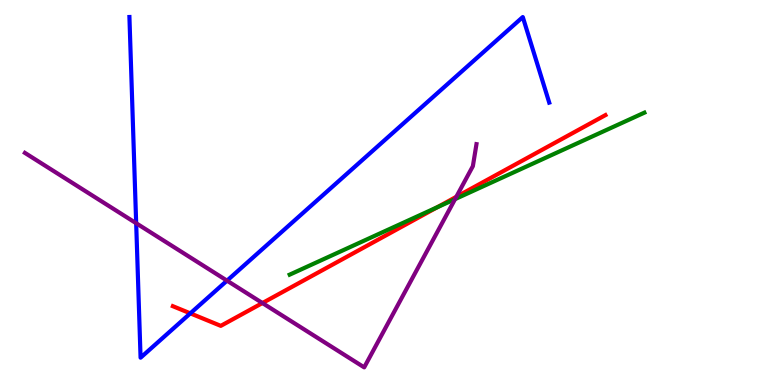[{'lines': ['blue', 'red'], 'intersections': [{'x': 2.46, 'y': 1.86}]}, {'lines': ['green', 'red'], 'intersections': [{'x': 5.64, 'y': 4.62}]}, {'lines': ['purple', 'red'], 'intersections': [{'x': 3.39, 'y': 2.13}, {'x': 5.89, 'y': 4.89}]}, {'lines': ['blue', 'green'], 'intersections': []}, {'lines': ['blue', 'purple'], 'intersections': [{'x': 1.76, 'y': 4.2}, {'x': 2.93, 'y': 2.71}]}, {'lines': ['green', 'purple'], 'intersections': [{'x': 5.87, 'y': 4.83}]}]